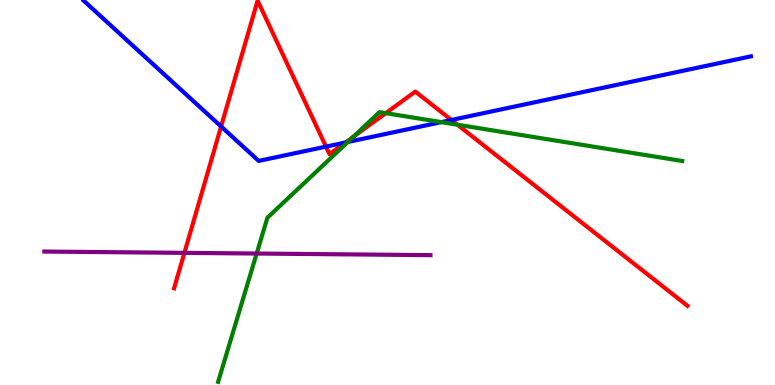[{'lines': ['blue', 'red'], 'intersections': [{'x': 2.85, 'y': 6.72}, {'x': 4.21, 'y': 6.19}, {'x': 4.46, 'y': 6.3}, {'x': 5.82, 'y': 6.88}]}, {'lines': ['green', 'red'], 'intersections': [{'x': 4.56, 'y': 6.45}, {'x': 4.98, 'y': 7.06}, {'x': 5.9, 'y': 6.76}]}, {'lines': ['purple', 'red'], 'intersections': [{'x': 2.38, 'y': 3.43}]}, {'lines': ['blue', 'green'], 'intersections': [{'x': 4.49, 'y': 6.31}, {'x': 5.69, 'y': 6.83}]}, {'lines': ['blue', 'purple'], 'intersections': []}, {'lines': ['green', 'purple'], 'intersections': [{'x': 3.31, 'y': 3.41}]}]